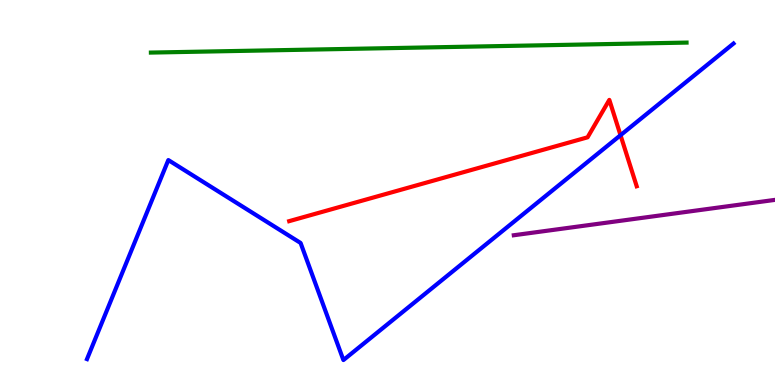[{'lines': ['blue', 'red'], 'intersections': [{'x': 8.01, 'y': 6.49}]}, {'lines': ['green', 'red'], 'intersections': []}, {'lines': ['purple', 'red'], 'intersections': []}, {'lines': ['blue', 'green'], 'intersections': []}, {'lines': ['blue', 'purple'], 'intersections': []}, {'lines': ['green', 'purple'], 'intersections': []}]